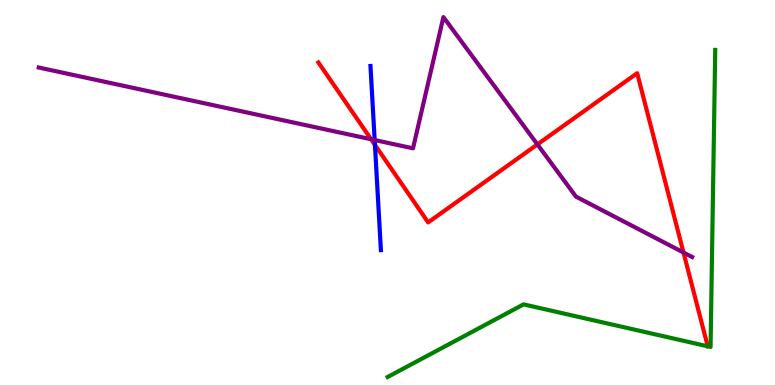[{'lines': ['blue', 'red'], 'intersections': [{'x': 4.84, 'y': 6.24}]}, {'lines': ['green', 'red'], 'intersections': []}, {'lines': ['purple', 'red'], 'intersections': [{'x': 4.79, 'y': 6.38}, {'x': 6.93, 'y': 6.25}, {'x': 8.82, 'y': 3.44}]}, {'lines': ['blue', 'green'], 'intersections': []}, {'lines': ['blue', 'purple'], 'intersections': [{'x': 4.83, 'y': 6.36}]}, {'lines': ['green', 'purple'], 'intersections': []}]